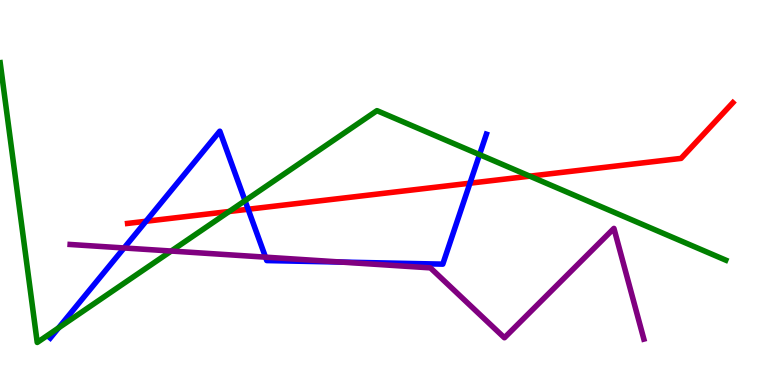[{'lines': ['blue', 'red'], 'intersections': [{'x': 1.88, 'y': 4.25}, {'x': 3.2, 'y': 4.56}, {'x': 6.06, 'y': 5.24}]}, {'lines': ['green', 'red'], 'intersections': [{'x': 2.96, 'y': 4.51}, {'x': 6.84, 'y': 5.42}]}, {'lines': ['purple', 'red'], 'intersections': []}, {'lines': ['blue', 'green'], 'intersections': [{'x': 0.756, 'y': 1.48}, {'x': 3.16, 'y': 4.79}, {'x': 6.19, 'y': 5.98}]}, {'lines': ['blue', 'purple'], 'intersections': [{'x': 1.6, 'y': 3.56}, {'x': 3.43, 'y': 3.32}, {'x': 4.4, 'y': 3.19}]}, {'lines': ['green', 'purple'], 'intersections': [{'x': 2.21, 'y': 3.48}]}]